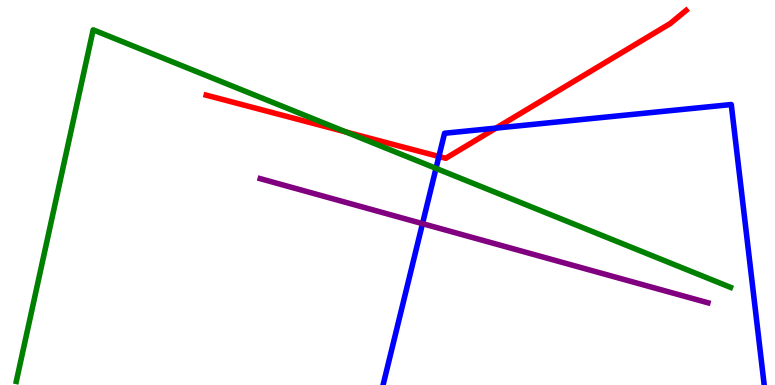[{'lines': ['blue', 'red'], 'intersections': [{'x': 5.66, 'y': 5.94}, {'x': 6.4, 'y': 6.67}]}, {'lines': ['green', 'red'], 'intersections': [{'x': 4.47, 'y': 6.57}]}, {'lines': ['purple', 'red'], 'intersections': []}, {'lines': ['blue', 'green'], 'intersections': [{'x': 5.63, 'y': 5.63}]}, {'lines': ['blue', 'purple'], 'intersections': [{'x': 5.45, 'y': 4.19}]}, {'lines': ['green', 'purple'], 'intersections': []}]